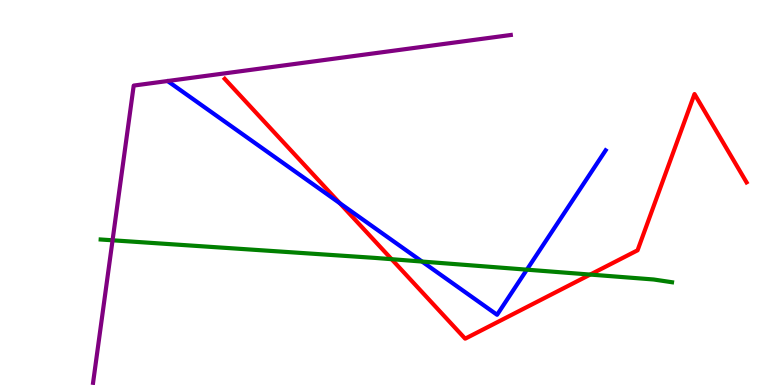[{'lines': ['blue', 'red'], 'intersections': [{'x': 4.38, 'y': 4.72}]}, {'lines': ['green', 'red'], 'intersections': [{'x': 5.05, 'y': 3.27}, {'x': 7.62, 'y': 2.87}]}, {'lines': ['purple', 'red'], 'intersections': []}, {'lines': ['blue', 'green'], 'intersections': [{'x': 5.45, 'y': 3.21}, {'x': 6.8, 'y': 3.0}]}, {'lines': ['blue', 'purple'], 'intersections': []}, {'lines': ['green', 'purple'], 'intersections': [{'x': 1.45, 'y': 3.76}]}]